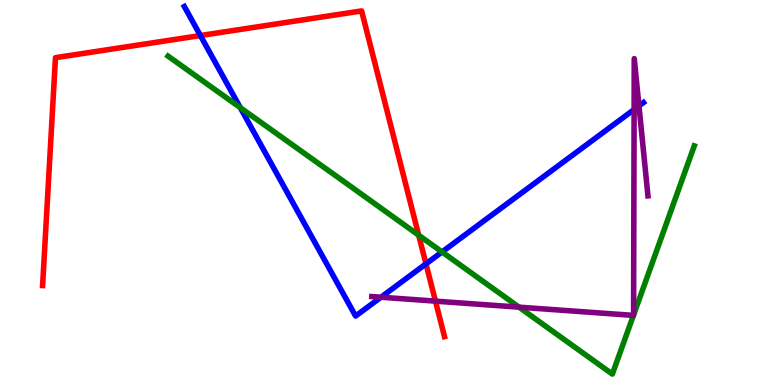[{'lines': ['blue', 'red'], 'intersections': [{'x': 2.59, 'y': 9.08}, {'x': 5.5, 'y': 3.15}]}, {'lines': ['green', 'red'], 'intersections': [{'x': 5.4, 'y': 3.89}]}, {'lines': ['purple', 'red'], 'intersections': [{'x': 5.62, 'y': 2.18}]}, {'lines': ['blue', 'green'], 'intersections': [{'x': 3.1, 'y': 7.2}, {'x': 5.7, 'y': 3.46}]}, {'lines': ['blue', 'purple'], 'intersections': [{'x': 4.92, 'y': 2.28}, {'x': 8.18, 'y': 7.16}, {'x': 8.24, 'y': 7.25}]}, {'lines': ['green', 'purple'], 'intersections': [{'x': 6.7, 'y': 2.02}, {'x': 8.17, 'y': 1.81}, {'x': 8.18, 'y': 1.82}]}]